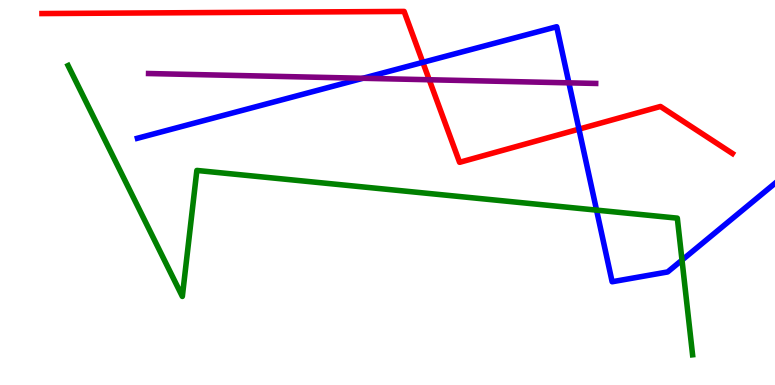[{'lines': ['blue', 'red'], 'intersections': [{'x': 5.46, 'y': 8.38}, {'x': 7.47, 'y': 6.65}]}, {'lines': ['green', 'red'], 'intersections': []}, {'lines': ['purple', 'red'], 'intersections': [{'x': 5.54, 'y': 7.93}]}, {'lines': ['blue', 'green'], 'intersections': [{'x': 7.7, 'y': 4.54}, {'x': 8.8, 'y': 3.24}]}, {'lines': ['blue', 'purple'], 'intersections': [{'x': 4.68, 'y': 7.97}, {'x': 7.34, 'y': 7.85}]}, {'lines': ['green', 'purple'], 'intersections': []}]